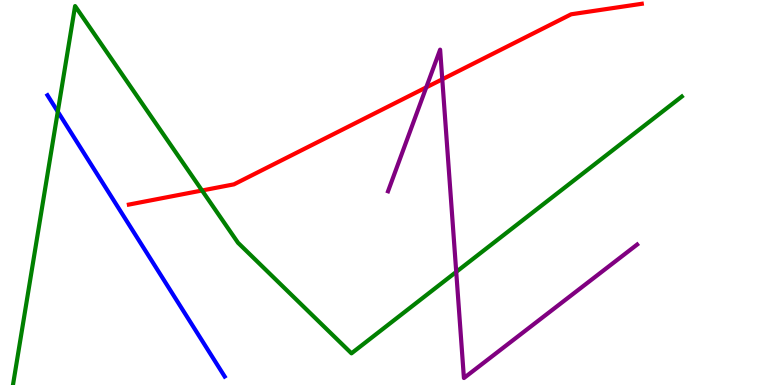[{'lines': ['blue', 'red'], 'intersections': []}, {'lines': ['green', 'red'], 'intersections': [{'x': 2.61, 'y': 5.05}]}, {'lines': ['purple', 'red'], 'intersections': [{'x': 5.5, 'y': 7.73}, {'x': 5.71, 'y': 7.94}]}, {'lines': ['blue', 'green'], 'intersections': [{'x': 0.746, 'y': 7.1}]}, {'lines': ['blue', 'purple'], 'intersections': []}, {'lines': ['green', 'purple'], 'intersections': [{'x': 5.89, 'y': 2.94}]}]